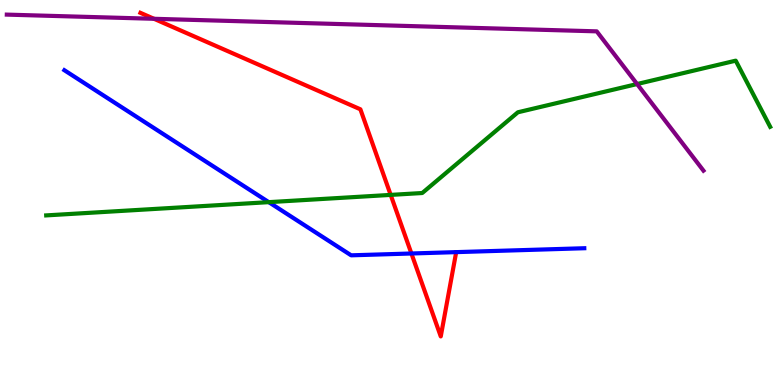[{'lines': ['blue', 'red'], 'intersections': [{'x': 5.31, 'y': 3.42}]}, {'lines': ['green', 'red'], 'intersections': [{'x': 5.04, 'y': 4.94}]}, {'lines': ['purple', 'red'], 'intersections': [{'x': 1.99, 'y': 9.51}]}, {'lines': ['blue', 'green'], 'intersections': [{'x': 3.47, 'y': 4.75}]}, {'lines': ['blue', 'purple'], 'intersections': []}, {'lines': ['green', 'purple'], 'intersections': [{'x': 8.22, 'y': 7.82}]}]